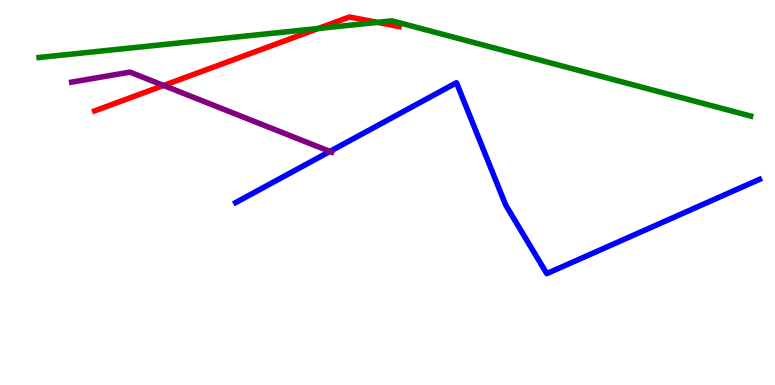[{'lines': ['blue', 'red'], 'intersections': []}, {'lines': ['green', 'red'], 'intersections': [{'x': 4.11, 'y': 9.26}, {'x': 4.87, 'y': 9.42}]}, {'lines': ['purple', 'red'], 'intersections': [{'x': 2.11, 'y': 7.78}]}, {'lines': ['blue', 'green'], 'intersections': []}, {'lines': ['blue', 'purple'], 'intersections': [{'x': 4.26, 'y': 6.07}]}, {'lines': ['green', 'purple'], 'intersections': []}]